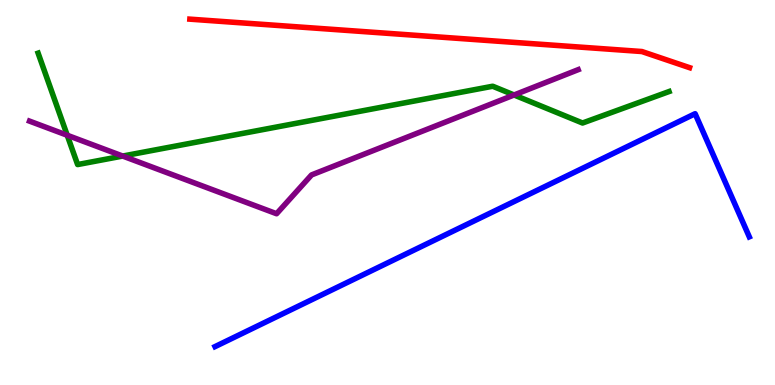[{'lines': ['blue', 'red'], 'intersections': []}, {'lines': ['green', 'red'], 'intersections': []}, {'lines': ['purple', 'red'], 'intersections': []}, {'lines': ['blue', 'green'], 'intersections': []}, {'lines': ['blue', 'purple'], 'intersections': []}, {'lines': ['green', 'purple'], 'intersections': [{'x': 0.867, 'y': 6.49}, {'x': 1.58, 'y': 5.95}, {'x': 6.63, 'y': 7.53}]}]